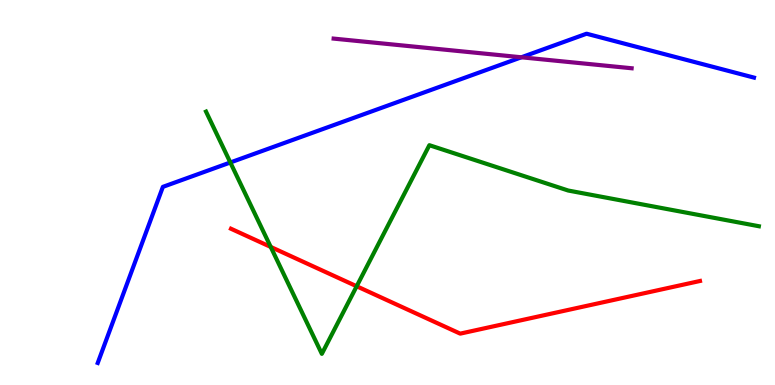[{'lines': ['blue', 'red'], 'intersections': []}, {'lines': ['green', 'red'], 'intersections': [{'x': 3.49, 'y': 3.59}, {'x': 4.6, 'y': 2.56}]}, {'lines': ['purple', 'red'], 'intersections': []}, {'lines': ['blue', 'green'], 'intersections': [{'x': 2.97, 'y': 5.78}]}, {'lines': ['blue', 'purple'], 'intersections': [{'x': 6.73, 'y': 8.51}]}, {'lines': ['green', 'purple'], 'intersections': []}]